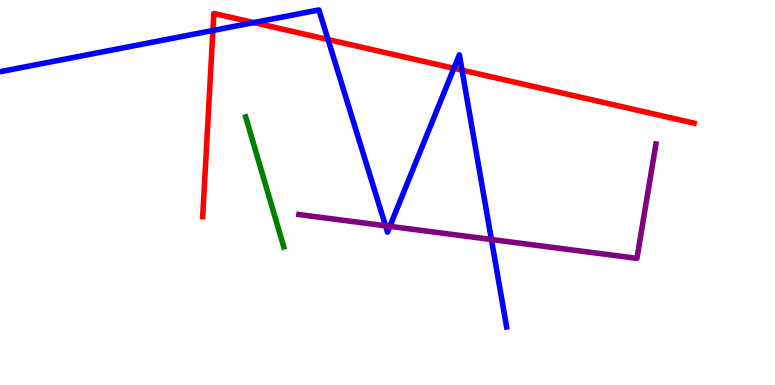[{'lines': ['blue', 'red'], 'intersections': [{'x': 2.75, 'y': 9.21}, {'x': 3.27, 'y': 9.41}, {'x': 4.23, 'y': 8.97}, {'x': 5.86, 'y': 8.23}, {'x': 5.96, 'y': 8.18}]}, {'lines': ['green', 'red'], 'intersections': []}, {'lines': ['purple', 'red'], 'intersections': []}, {'lines': ['blue', 'green'], 'intersections': []}, {'lines': ['blue', 'purple'], 'intersections': [{'x': 4.97, 'y': 4.14}, {'x': 5.03, 'y': 4.12}, {'x': 6.34, 'y': 3.78}]}, {'lines': ['green', 'purple'], 'intersections': []}]